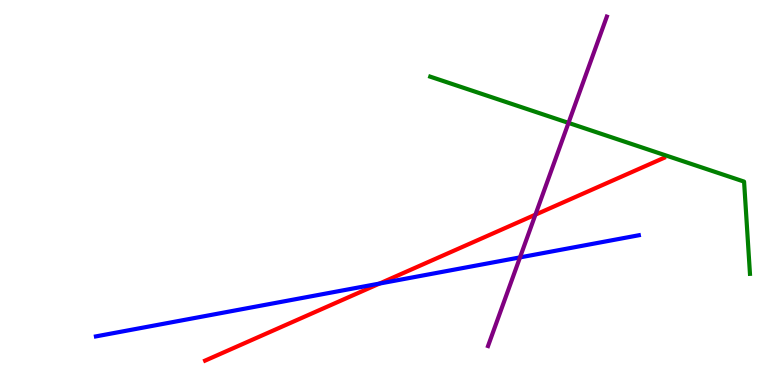[{'lines': ['blue', 'red'], 'intersections': [{'x': 4.9, 'y': 2.63}]}, {'lines': ['green', 'red'], 'intersections': []}, {'lines': ['purple', 'red'], 'intersections': [{'x': 6.91, 'y': 4.42}]}, {'lines': ['blue', 'green'], 'intersections': []}, {'lines': ['blue', 'purple'], 'intersections': [{'x': 6.71, 'y': 3.31}]}, {'lines': ['green', 'purple'], 'intersections': [{'x': 7.34, 'y': 6.81}]}]